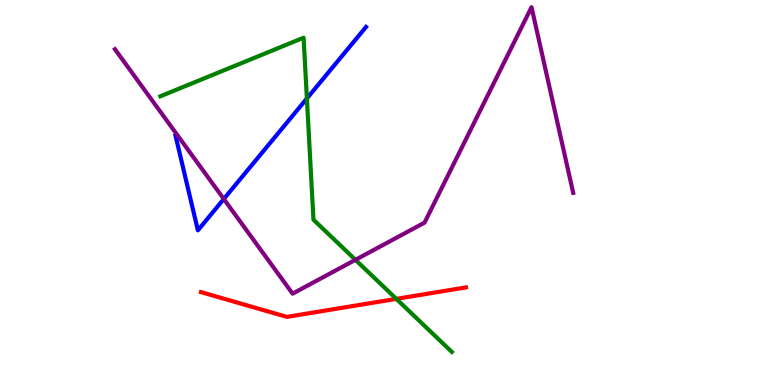[{'lines': ['blue', 'red'], 'intersections': []}, {'lines': ['green', 'red'], 'intersections': [{'x': 5.11, 'y': 2.24}]}, {'lines': ['purple', 'red'], 'intersections': []}, {'lines': ['blue', 'green'], 'intersections': [{'x': 3.96, 'y': 7.44}]}, {'lines': ['blue', 'purple'], 'intersections': [{'x': 2.89, 'y': 4.83}]}, {'lines': ['green', 'purple'], 'intersections': [{'x': 4.59, 'y': 3.25}]}]